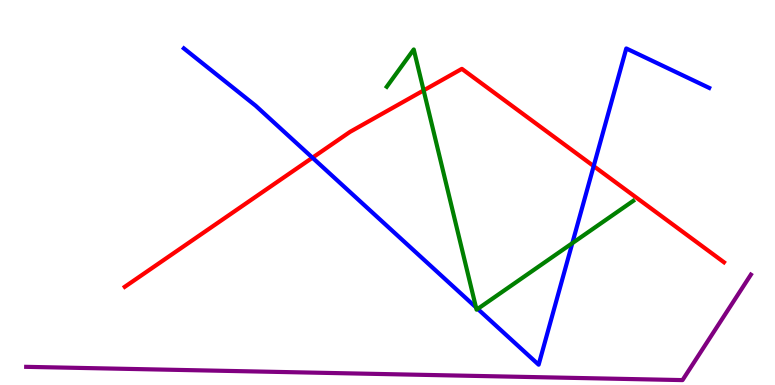[{'lines': ['blue', 'red'], 'intersections': [{'x': 4.03, 'y': 5.9}, {'x': 7.66, 'y': 5.69}]}, {'lines': ['green', 'red'], 'intersections': [{'x': 5.47, 'y': 7.65}]}, {'lines': ['purple', 'red'], 'intersections': []}, {'lines': ['blue', 'green'], 'intersections': [{'x': 6.14, 'y': 2.02}, {'x': 6.16, 'y': 1.98}, {'x': 7.38, 'y': 3.68}]}, {'lines': ['blue', 'purple'], 'intersections': []}, {'lines': ['green', 'purple'], 'intersections': []}]